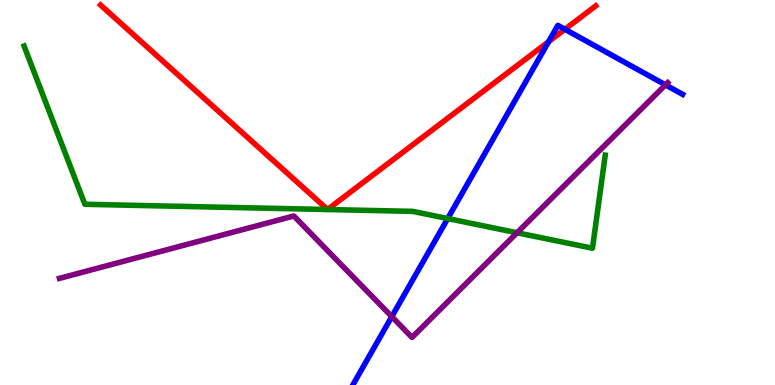[{'lines': ['blue', 'red'], 'intersections': [{'x': 7.08, 'y': 8.92}, {'x': 7.29, 'y': 9.24}]}, {'lines': ['green', 'red'], 'intersections': []}, {'lines': ['purple', 'red'], 'intersections': []}, {'lines': ['blue', 'green'], 'intersections': [{'x': 5.78, 'y': 4.32}]}, {'lines': ['blue', 'purple'], 'intersections': [{'x': 5.06, 'y': 1.78}, {'x': 8.59, 'y': 7.8}]}, {'lines': ['green', 'purple'], 'intersections': [{'x': 6.67, 'y': 3.95}]}]